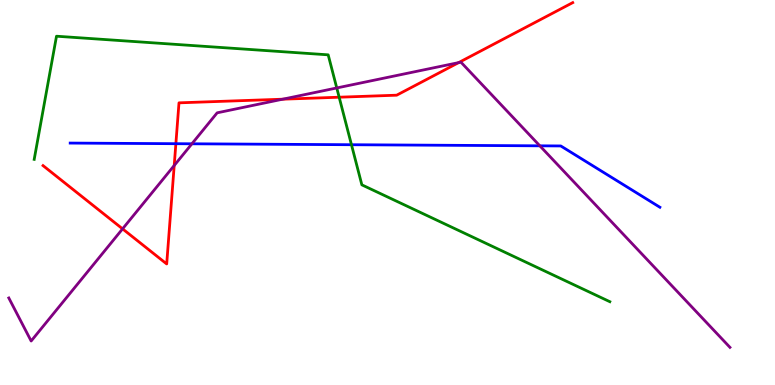[{'lines': ['blue', 'red'], 'intersections': [{'x': 2.27, 'y': 6.27}]}, {'lines': ['green', 'red'], 'intersections': [{'x': 4.38, 'y': 7.48}]}, {'lines': ['purple', 'red'], 'intersections': [{'x': 1.58, 'y': 4.06}, {'x': 2.25, 'y': 5.7}, {'x': 3.65, 'y': 7.42}, {'x': 5.92, 'y': 8.37}]}, {'lines': ['blue', 'green'], 'intersections': [{'x': 4.54, 'y': 6.24}]}, {'lines': ['blue', 'purple'], 'intersections': [{'x': 2.48, 'y': 6.27}, {'x': 6.97, 'y': 6.21}]}, {'lines': ['green', 'purple'], 'intersections': [{'x': 4.35, 'y': 7.72}]}]